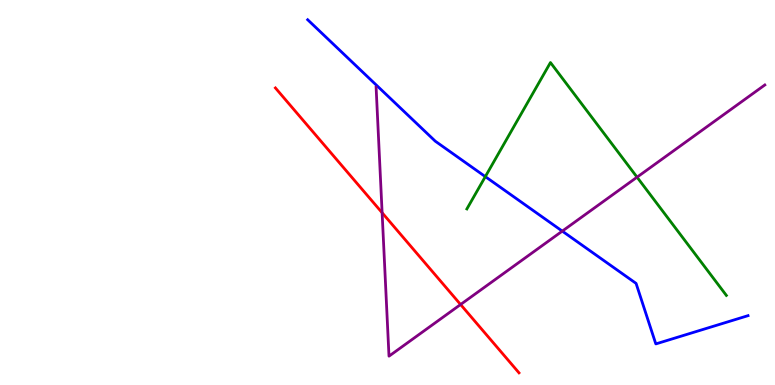[{'lines': ['blue', 'red'], 'intersections': []}, {'lines': ['green', 'red'], 'intersections': []}, {'lines': ['purple', 'red'], 'intersections': [{'x': 4.93, 'y': 4.47}, {'x': 5.94, 'y': 2.09}]}, {'lines': ['blue', 'green'], 'intersections': [{'x': 6.26, 'y': 5.41}]}, {'lines': ['blue', 'purple'], 'intersections': [{'x': 7.26, 'y': 4.0}]}, {'lines': ['green', 'purple'], 'intersections': [{'x': 8.22, 'y': 5.4}]}]